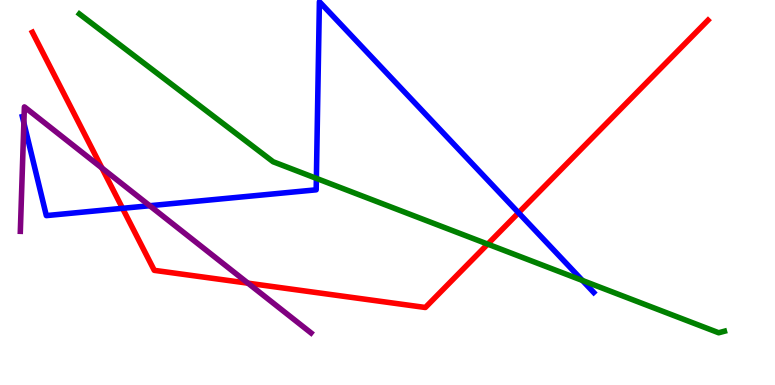[{'lines': ['blue', 'red'], 'intersections': [{'x': 1.58, 'y': 4.59}, {'x': 6.69, 'y': 4.47}]}, {'lines': ['green', 'red'], 'intersections': [{'x': 6.29, 'y': 3.66}]}, {'lines': ['purple', 'red'], 'intersections': [{'x': 1.32, 'y': 5.64}, {'x': 3.2, 'y': 2.64}]}, {'lines': ['blue', 'green'], 'intersections': [{'x': 4.08, 'y': 5.37}, {'x': 7.52, 'y': 2.72}]}, {'lines': ['blue', 'purple'], 'intersections': [{'x': 0.308, 'y': 6.81}, {'x': 1.93, 'y': 4.66}]}, {'lines': ['green', 'purple'], 'intersections': []}]